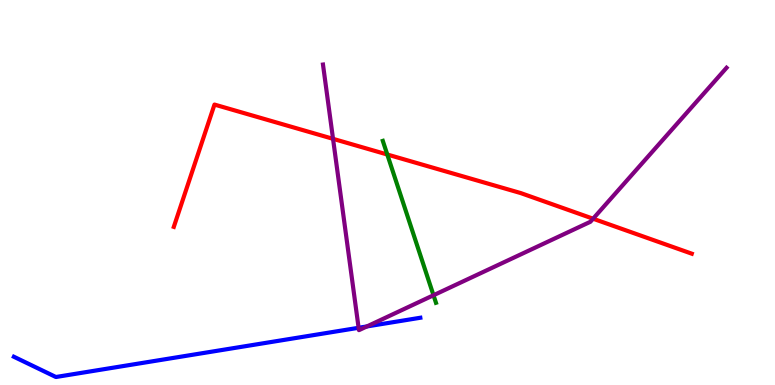[{'lines': ['blue', 'red'], 'intersections': []}, {'lines': ['green', 'red'], 'intersections': [{'x': 5.0, 'y': 5.99}]}, {'lines': ['purple', 'red'], 'intersections': [{'x': 4.3, 'y': 6.39}, {'x': 7.65, 'y': 4.32}]}, {'lines': ['blue', 'green'], 'intersections': []}, {'lines': ['blue', 'purple'], 'intersections': [{'x': 4.63, 'y': 1.49}, {'x': 4.73, 'y': 1.52}]}, {'lines': ['green', 'purple'], 'intersections': [{'x': 5.59, 'y': 2.33}]}]